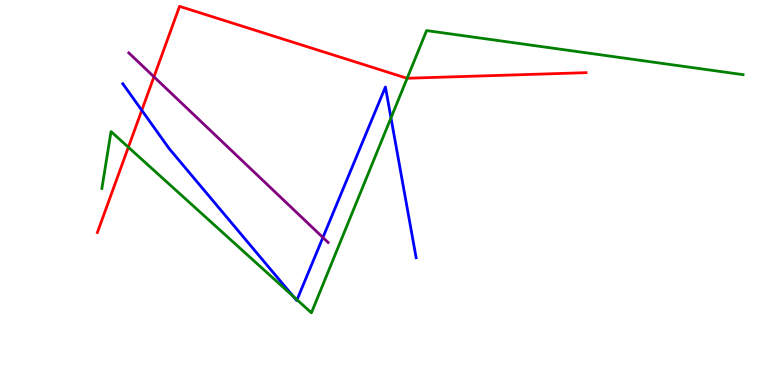[{'lines': ['blue', 'red'], 'intersections': [{'x': 1.83, 'y': 7.14}]}, {'lines': ['green', 'red'], 'intersections': [{'x': 1.66, 'y': 6.18}, {'x': 5.25, 'y': 7.97}]}, {'lines': ['purple', 'red'], 'intersections': [{'x': 1.99, 'y': 8.0}]}, {'lines': ['blue', 'green'], 'intersections': [{'x': 3.78, 'y': 2.3}, {'x': 3.83, 'y': 2.21}, {'x': 5.04, 'y': 6.94}]}, {'lines': ['blue', 'purple'], 'intersections': [{'x': 4.17, 'y': 3.83}]}, {'lines': ['green', 'purple'], 'intersections': []}]